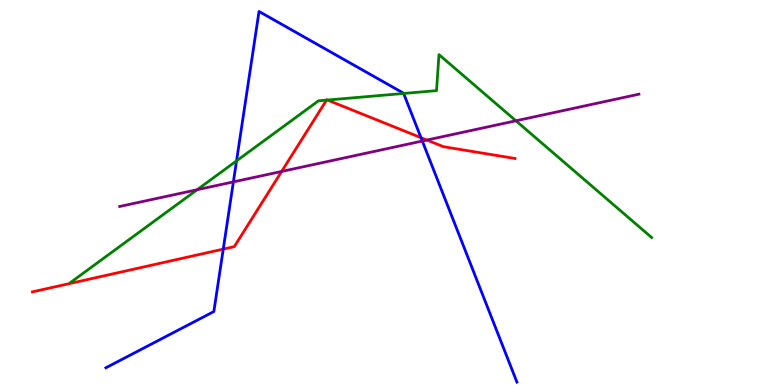[{'lines': ['blue', 'red'], 'intersections': [{'x': 2.88, 'y': 3.53}, {'x': 5.43, 'y': 6.42}]}, {'lines': ['green', 'red'], 'intersections': [{'x': 4.21, 'y': 7.4}, {'x': 4.22, 'y': 7.4}]}, {'lines': ['purple', 'red'], 'intersections': [{'x': 3.63, 'y': 5.55}, {'x': 5.51, 'y': 6.36}]}, {'lines': ['blue', 'green'], 'intersections': [{'x': 3.05, 'y': 5.82}, {'x': 5.21, 'y': 7.57}]}, {'lines': ['blue', 'purple'], 'intersections': [{'x': 3.01, 'y': 5.28}, {'x': 5.45, 'y': 6.34}]}, {'lines': ['green', 'purple'], 'intersections': [{'x': 2.54, 'y': 5.07}, {'x': 6.66, 'y': 6.86}]}]